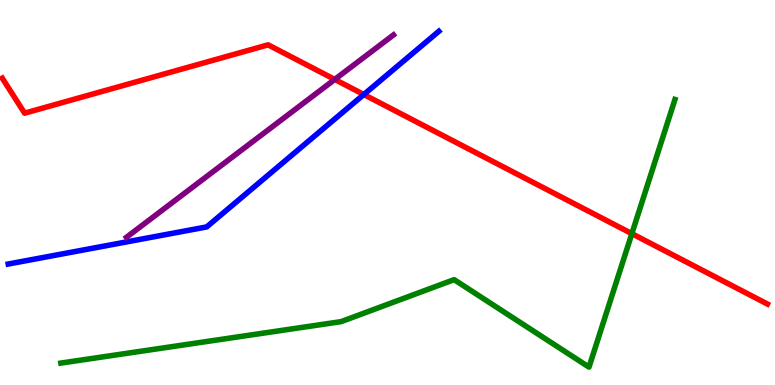[{'lines': ['blue', 'red'], 'intersections': [{'x': 4.69, 'y': 7.54}]}, {'lines': ['green', 'red'], 'intersections': [{'x': 8.15, 'y': 3.93}]}, {'lines': ['purple', 'red'], 'intersections': [{'x': 4.32, 'y': 7.94}]}, {'lines': ['blue', 'green'], 'intersections': []}, {'lines': ['blue', 'purple'], 'intersections': []}, {'lines': ['green', 'purple'], 'intersections': []}]